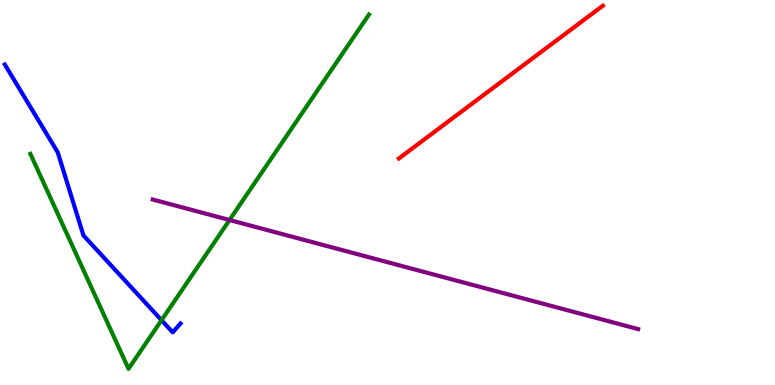[{'lines': ['blue', 'red'], 'intersections': []}, {'lines': ['green', 'red'], 'intersections': []}, {'lines': ['purple', 'red'], 'intersections': []}, {'lines': ['blue', 'green'], 'intersections': [{'x': 2.08, 'y': 1.68}]}, {'lines': ['blue', 'purple'], 'intersections': []}, {'lines': ['green', 'purple'], 'intersections': [{'x': 2.96, 'y': 4.29}]}]